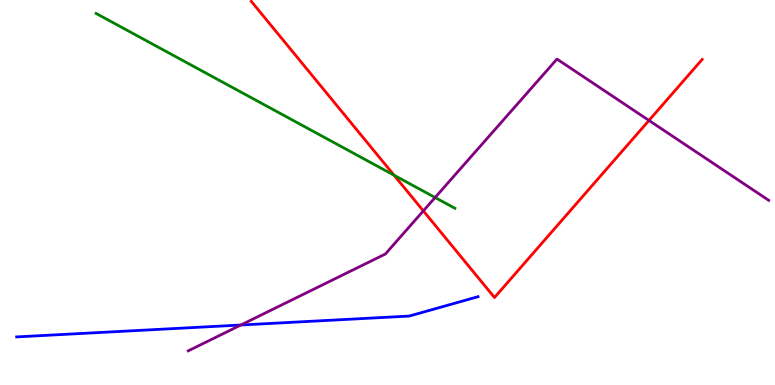[{'lines': ['blue', 'red'], 'intersections': []}, {'lines': ['green', 'red'], 'intersections': [{'x': 5.08, 'y': 5.45}]}, {'lines': ['purple', 'red'], 'intersections': [{'x': 5.46, 'y': 4.52}, {'x': 8.37, 'y': 6.87}]}, {'lines': ['blue', 'green'], 'intersections': []}, {'lines': ['blue', 'purple'], 'intersections': [{'x': 3.11, 'y': 1.56}]}, {'lines': ['green', 'purple'], 'intersections': [{'x': 5.61, 'y': 4.87}]}]